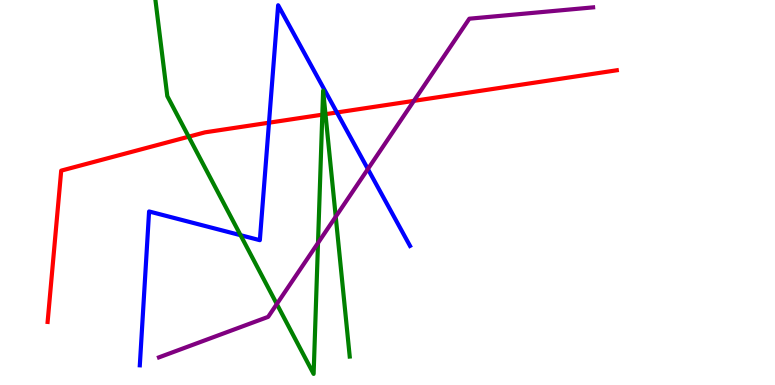[{'lines': ['blue', 'red'], 'intersections': [{'x': 3.47, 'y': 6.81}, {'x': 4.35, 'y': 7.08}]}, {'lines': ['green', 'red'], 'intersections': [{'x': 2.43, 'y': 6.45}, {'x': 4.16, 'y': 7.02}, {'x': 4.2, 'y': 7.03}]}, {'lines': ['purple', 'red'], 'intersections': [{'x': 5.34, 'y': 7.38}]}, {'lines': ['blue', 'green'], 'intersections': [{'x': 3.1, 'y': 3.89}]}, {'lines': ['blue', 'purple'], 'intersections': [{'x': 4.75, 'y': 5.61}]}, {'lines': ['green', 'purple'], 'intersections': [{'x': 3.57, 'y': 2.1}, {'x': 4.1, 'y': 3.69}, {'x': 4.33, 'y': 4.37}]}]